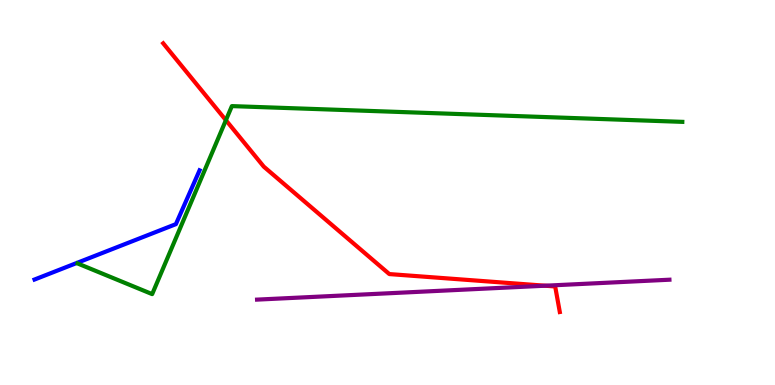[{'lines': ['blue', 'red'], 'intersections': []}, {'lines': ['green', 'red'], 'intersections': [{'x': 2.91, 'y': 6.88}]}, {'lines': ['purple', 'red'], 'intersections': [{'x': 7.03, 'y': 2.58}]}, {'lines': ['blue', 'green'], 'intersections': []}, {'lines': ['blue', 'purple'], 'intersections': []}, {'lines': ['green', 'purple'], 'intersections': []}]